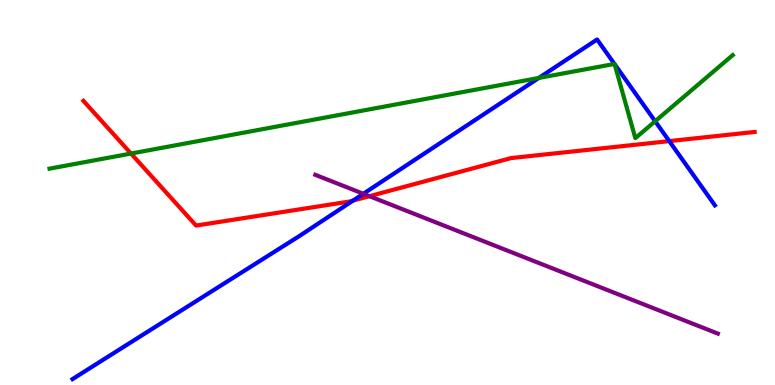[{'lines': ['blue', 'red'], 'intersections': [{'x': 4.56, 'y': 4.79}, {'x': 8.64, 'y': 6.33}]}, {'lines': ['green', 'red'], 'intersections': [{'x': 1.69, 'y': 6.01}]}, {'lines': ['purple', 'red'], 'intersections': [{'x': 4.77, 'y': 4.9}]}, {'lines': ['blue', 'green'], 'intersections': [{'x': 6.95, 'y': 7.98}, {'x': 7.93, 'y': 8.34}, {'x': 7.93, 'y': 8.33}, {'x': 8.45, 'y': 6.85}]}, {'lines': ['blue', 'purple'], 'intersections': [{'x': 4.69, 'y': 4.97}]}, {'lines': ['green', 'purple'], 'intersections': []}]